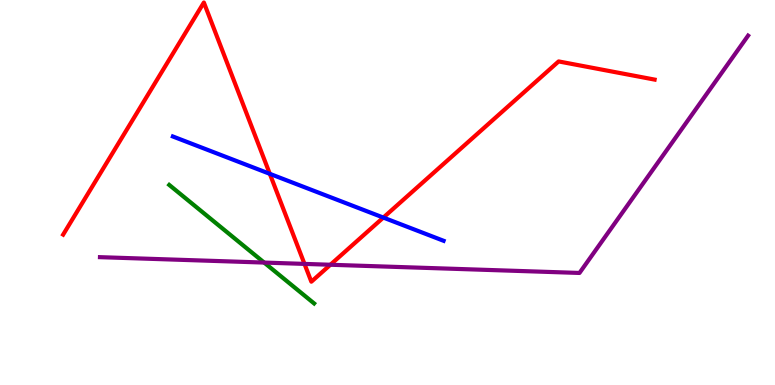[{'lines': ['blue', 'red'], 'intersections': [{'x': 3.48, 'y': 5.48}, {'x': 4.95, 'y': 4.35}]}, {'lines': ['green', 'red'], 'intersections': []}, {'lines': ['purple', 'red'], 'intersections': [{'x': 3.93, 'y': 3.15}, {'x': 4.26, 'y': 3.12}]}, {'lines': ['blue', 'green'], 'intersections': []}, {'lines': ['blue', 'purple'], 'intersections': []}, {'lines': ['green', 'purple'], 'intersections': [{'x': 3.41, 'y': 3.18}]}]